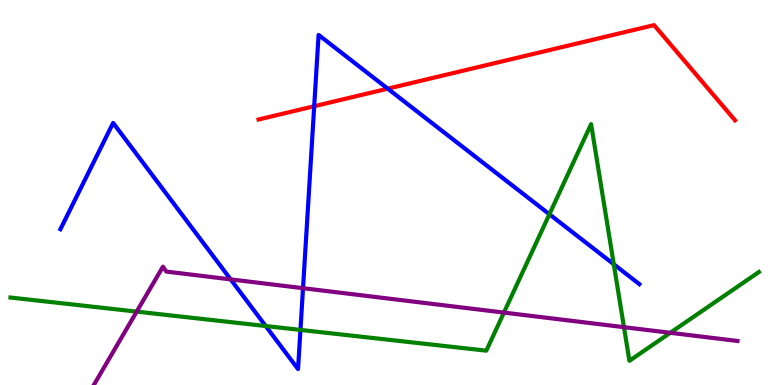[{'lines': ['blue', 'red'], 'intersections': [{'x': 4.05, 'y': 7.24}, {'x': 5.0, 'y': 7.7}]}, {'lines': ['green', 'red'], 'intersections': []}, {'lines': ['purple', 'red'], 'intersections': []}, {'lines': ['blue', 'green'], 'intersections': [{'x': 3.43, 'y': 1.53}, {'x': 3.88, 'y': 1.43}, {'x': 7.09, 'y': 4.43}, {'x': 7.92, 'y': 3.14}]}, {'lines': ['blue', 'purple'], 'intersections': [{'x': 2.98, 'y': 2.74}, {'x': 3.91, 'y': 2.51}]}, {'lines': ['green', 'purple'], 'intersections': [{'x': 1.76, 'y': 1.91}, {'x': 6.5, 'y': 1.88}, {'x': 8.05, 'y': 1.5}, {'x': 8.65, 'y': 1.36}]}]